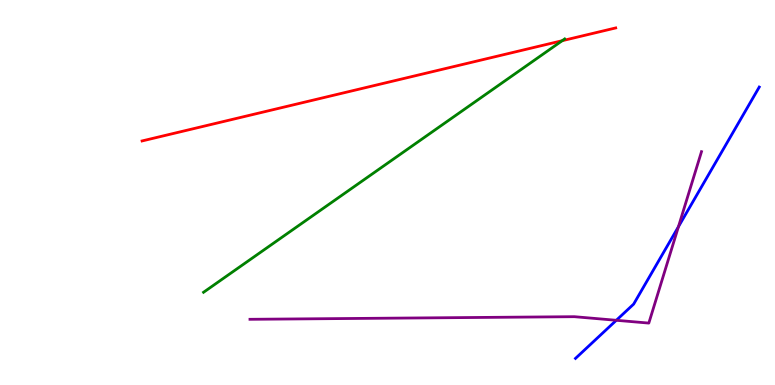[{'lines': ['blue', 'red'], 'intersections': []}, {'lines': ['green', 'red'], 'intersections': [{'x': 7.25, 'y': 8.94}]}, {'lines': ['purple', 'red'], 'intersections': []}, {'lines': ['blue', 'green'], 'intersections': []}, {'lines': ['blue', 'purple'], 'intersections': [{'x': 7.95, 'y': 1.68}, {'x': 8.75, 'y': 4.11}]}, {'lines': ['green', 'purple'], 'intersections': []}]